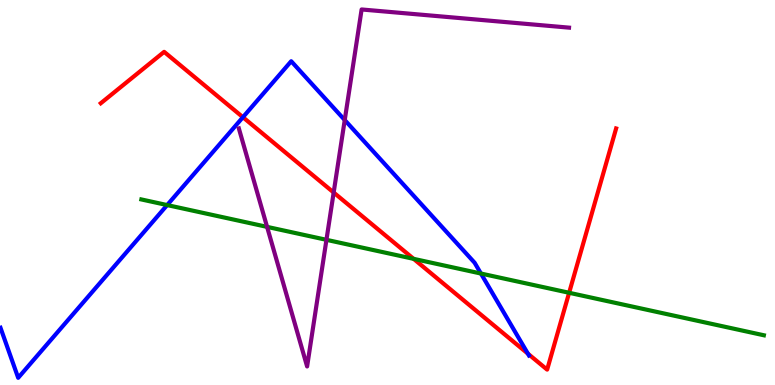[{'lines': ['blue', 'red'], 'intersections': [{'x': 3.13, 'y': 6.96}, {'x': 6.81, 'y': 0.814}]}, {'lines': ['green', 'red'], 'intersections': [{'x': 5.34, 'y': 3.28}, {'x': 7.34, 'y': 2.4}]}, {'lines': ['purple', 'red'], 'intersections': [{'x': 4.31, 'y': 5.0}]}, {'lines': ['blue', 'green'], 'intersections': [{'x': 2.16, 'y': 4.67}, {'x': 6.21, 'y': 2.9}]}, {'lines': ['blue', 'purple'], 'intersections': [{'x': 4.45, 'y': 6.88}]}, {'lines': ['green', 'purple'], 'intersections': [{'x': 3.45, 'y': 4.11}, {'x': 4.21, 'y': 3.77}]}]